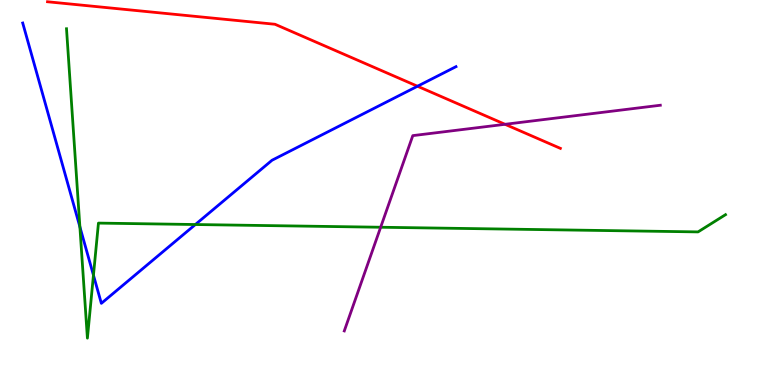[{'lines': ['blue', 'red'], 'intersections': [{'x': 5.39, 'y': 7.76}]}, {'lines': ['green', 'red'], 'intersections': []}, {'lines': ['purple', 'red'], 'intersections': [{'x': 6.52, 'y': 6.77}]}, {'lines': ['blue', 'green'], 'intersections': [{'x': 1.03, 'y': 4.11}, {'x': 1.21, 'y': 2.85}, {'x': 2.52, 'y': 4.17}]}, {'lines': ['blue', 'purple'], 'intersections': []}, {'lines': ['green', 'purple'], 'intersections': [{'x': 4.91, 'y': 4.1}]}]